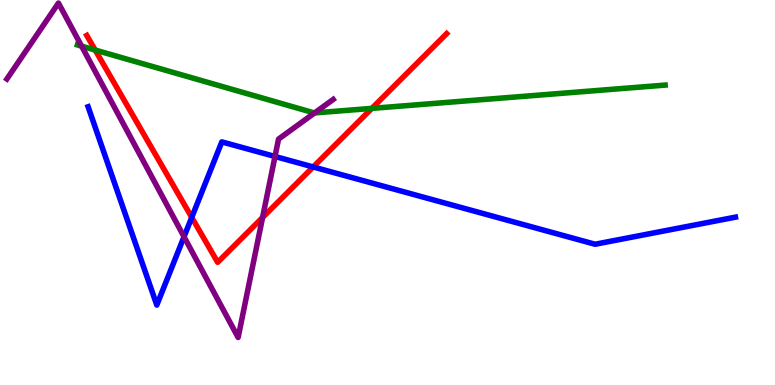[{'lines': ['blue', 'red'], 'intersections': [{'x': 2.47, 'y': 4.35}, {'x': 4.04, 'y': 5.66}]}, {'lines': ['green', 'red'], 'intersections': [{'x': 1.23, 'y': 8.7}, {'x': 4.8, 'y': 7.18}]}, {'lines': ['purple', 'red'], 'intersections': [{'x': 3.39, 'y': 4.35}]}, {'lines': ['blue', 'green'], 'intersections': []}, {'lines': ['blue', 'purple'], 'intersections': [{'x': 2.37, 'y': 3.85}, {'x': 3.55, 'y': 5.94}]}, {'lines': ['green', 'purple'], 'intersections': [{'x': 1.05, 'y': 8.8}, {'x': 4.06, 'y': 7.07}]}]